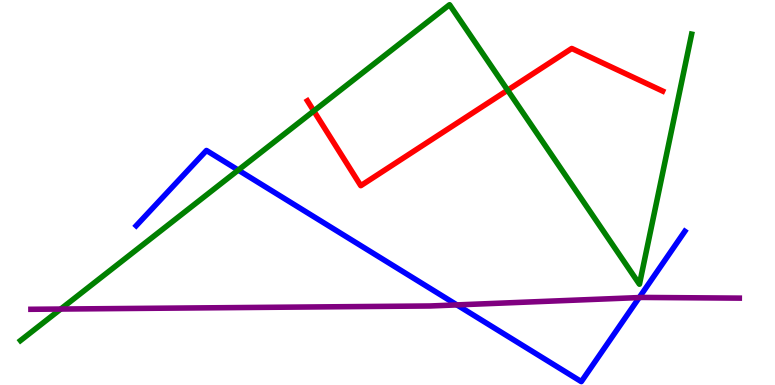[{'lines': ['blue', 'red'], 'intersections': []}, {'lines': ['green', 'red'], 'intersections': [{'x': 4.05, 'y': 7.12}, {'x': 6.55, 'y': 7.66}]}, {'lines': ['purple', 'red'], 'intersections': []}, {'lines': ['blue', 'green'], 'intersections': [{'x': 3.07, 'y': 5.58}]}, {'lines': ['blue', 'purple'], 'intersections': [{'x': 5.9, 'y': 2.08}, {'x': 8.25, 'y': 2.27}]}, {'lines': ['green', 'purple'], 'intersections': [{'x': 0.784, 'y': 1.97}]}]